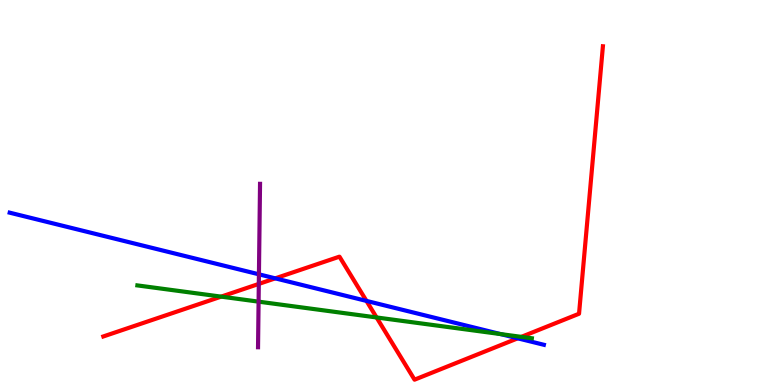[{'lines': ['blue', 'red'], 'intersections': [{'x': 3.55, 'y': 2.77}, {'x': 4.73, 'y': 2.18}, {'x': 6.68, 'y': 1.21}]}, {'lines': ['green', 'red'], 'intersections': [{'x': 2.85, 'y': 2.3}, {'x': 4.86, 'y': 1.75}, {'x': 6.73, 'y': 1.25}]}, {'lines': ['purple', 'red'], 'intersections': [{'x': 3.34, 'y': 2.63}]}, {'lines': ['blue', 'green'], 'intersections': [{'x': 6.46, 'y': 1.32}]}, {'lines': ['blue', 'purple'], 'intersections': [{'x': 3.34, 'y': 2.87}]}, {'lines': ['green', 'purple'], 'intersections': [{'x': 3.34, 'y': 2.17}]}]